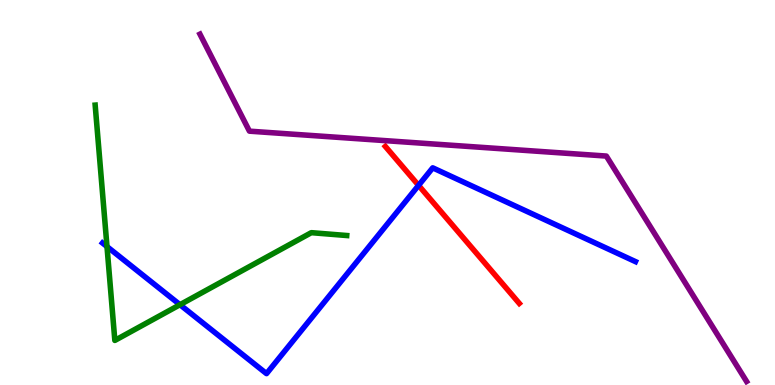[{'lines': ['blue', 'red'], 'intersections': [{'x': 5.4, 'y': 5.19}]}, {'lines': ['green', 'red'], 'intersections': []}, {'lines': ['purple', 'red'], 'intersections': []}, {'lines': ['blue', 'green'], 'intersections': [{'x': 1.38, 'y': 3.6}, {'x': 2.32, 'y': 2.09}]}, {'lines': ['blue', 'purple'], 'intersections': []}, {'lines': ['green', 'purple'], 'intersections': []}]